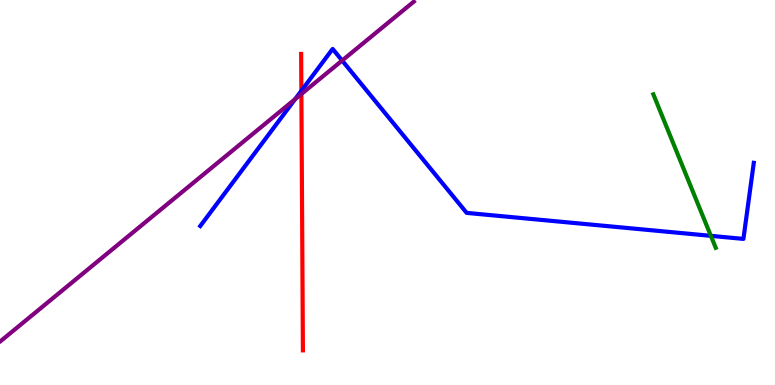[{'lines': ['blue', 'red'], 'intersections': [{'x': 3.89, 'y': 7.64}]}, {'lines': ['green', 'red'], 'intersections': []}, {'lines': ['purple', 'red'], 'intersections': [{'x': 3.89, 'y': 7.56}]}, {'lines': ['blue', 'green'], 'intersections': [{'x': 9.17, 'y': 3.87}]}, {'lines': ['blue', 'purple'], 'intersections': [{'x': 3.81, 'y': 7.42}, {'x': 4.41, 'y': 8.43}]}, {'lines': ['green', 'purple'], 'intersections': []}]